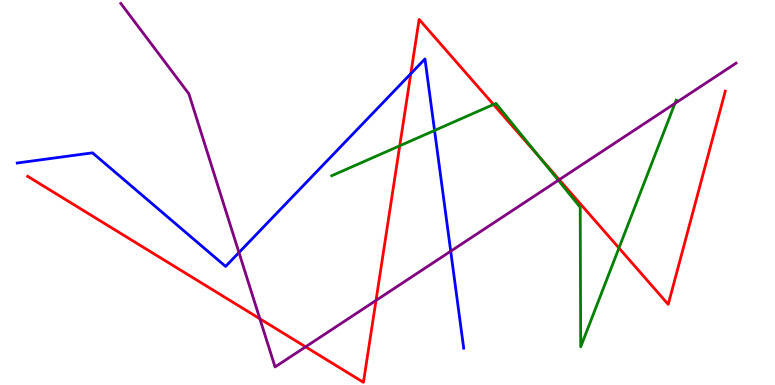[{'lines': ['blue', 'red'], 'intersections': [{'x': 5.3, 'y': 8.09}]}, {'lines': ['green', 'red'], 'intersections': [{'x': 5.16, 'y': 6.21}, {'x': 6.37, 'y': 7.29}, {'x': 6.96, 'y': 5.92}, {'x': 7.99, 'y': 3.56}]}, {'lines': ['purple', 'red'], 'intersections': [{'x': 3.35, 'y': 1.72}, {'x': 3.94, 'y': 0.991}, {'x': 4.85, 'y': 2.2}, {'x': 7.22, 'y': 5.33}]}, {'lines': ['blue', 'green'], 'intersections': [{'x': 5.61, 'y': 6.61}]}, {'lines': ['blue', 'purple'], 'intersections': [{'x': 3.08, 'y': 3.44}, {'x': 5.82, 'y': 3.48}]}, {'lines': ['green', 'purple'], 'intersections': [{'x': 7.2, 'y': 5.32}, {'x': 8.71, 'y': 7.31}]}]